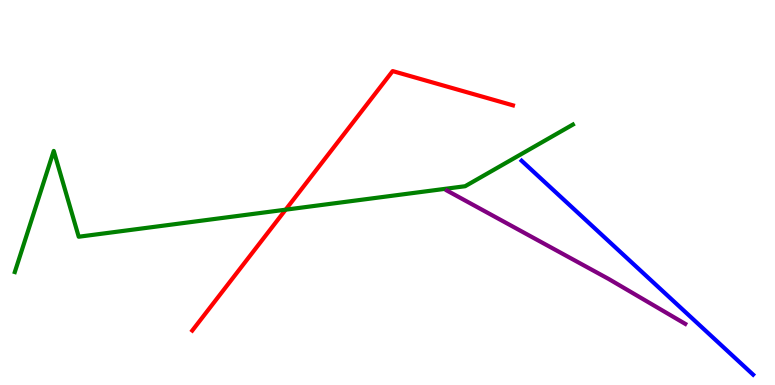[{'lines': ['blue', 'red'], 'intersections': []}, {'lines': ['green', 'red'], 'intersections': [{'x': 3.69, 'y': 4.55}]}, {'lines': ['purple', 'red'], 'intersections': []}, {'lines': ['blue', 'green'], 'intersections': []}, {'lines': ['blue', 'purple'], 'intersections': []}, {'lines': ['green', 'purple'], 'intersections': []}]